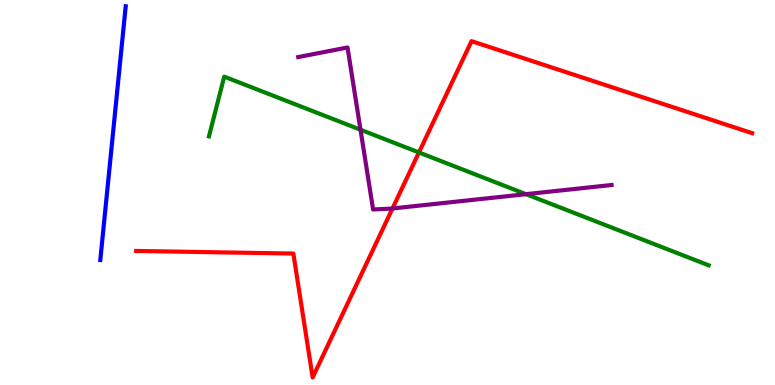[{'lines': ['blue', 'red'], 'intersections': []}, {'lines': ['green', 'red'], 'intersections': [{'x': 5.41, 'y': 6.04}]}, {'lines': ['purple', 'red'], 'intersections': [{'x': 5.06, 'y': 4.59}]}, {'lines': ['blue', 'green'], 'intersections': []}, {'lines': ['blue', 'purple'], 'intersections': []}, {'lines': ['green', 'purple'], 'intersections': [{'x': 4.65, 'y': 6.63}, {'x': 6.79, 'y': 4.96}]}]